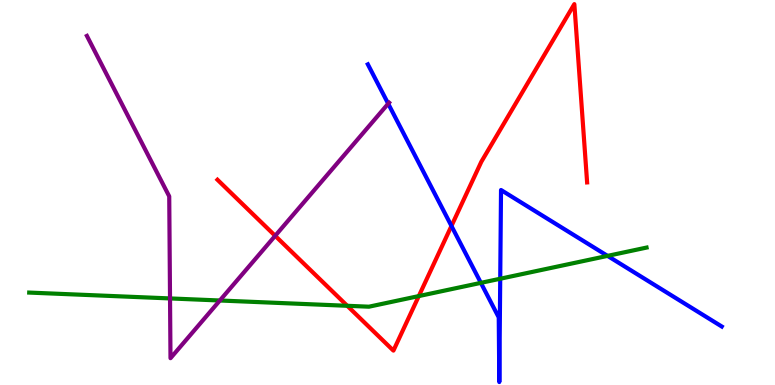[{'lines': ['blue', 'red'], 'intersections': [{'x': 5.83, 'y': 4.13}]}, {'lines': ['green', 'red'], 'intersections': [{'x': 4.48, 'y': 2.06}, {'x': 5.4, 'y': 2.31}]}, {'lines': ['purple', 'red'], 'intersections': [{'x': 3.55, 'y': 3.88}]}, {'lines': ['blue', 'green'], 'intersections': [{'x': 6.2, 'y': 2.65}, {'x': 6.45, 'y': 2.76}, {'x': 7.84, 'y': 3.35}]}, {'lines': ['blue', 'purple'], 'intersections': [{'x': 5.01, 'y': 7.31}]}, {'lines': ['green', 'purple'], 'intersections': [{'x': 2.19, 'y': 2.25}, {'x': 2.84, 'y': 2.19}]}]